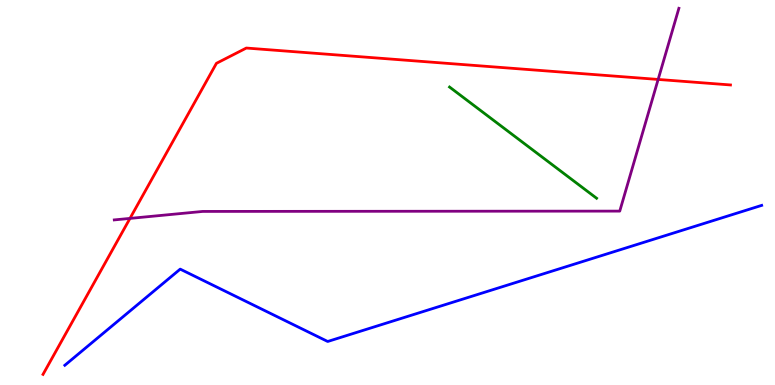[{'lines': ['blue', 'red'], 'intersections': []}, {'lines': ['green', 'red'], 'intersections': []}, {'lines': ['purple', 'red'], 'intersections': [{'x': 1.68, 'y': 4.33}, {'x': 8.49, 'y': 7.94}]}, {'lines': ['blue', 'green'], 'intersections': []}, {'lines': ['blue', 'purple'], 'intersections': []}, {'lines': ['green', 'purple'], 'intersections': []}]